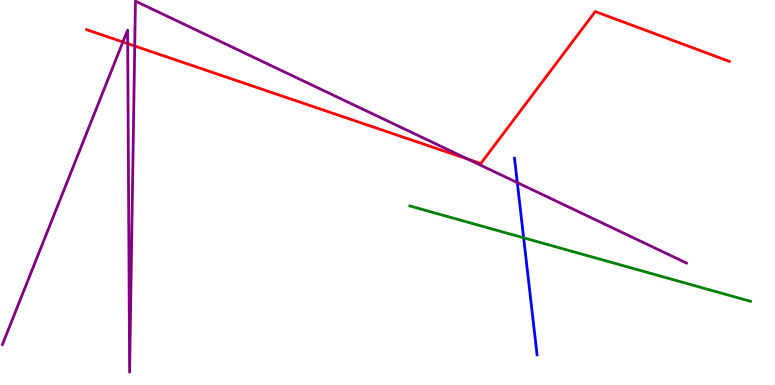[{'lines': ['blue', 'red'], 'intersections': []}, {'lines': ['green', 'red'], 'intersections': []}, {'lines': ['purple', 'red'], 'intersections': [{'x': 1.59, 'y': 8.91}, {'x': 1.65, 'y': 8.87}, {'x': 1.74, 'y': 8.8}, {'x': 6.04, 'y': 5.87}]}, {'lines': ['blue', 'green'], 'intersections': [{'x': 6.76, 'y': 3.82}]}, {'lines': ['blue', 'purple'], 'intersections': [{'x': 6.67, 'y': 5.26}]}, {'lines': ['green', 'purple'], 'intersections': []}]